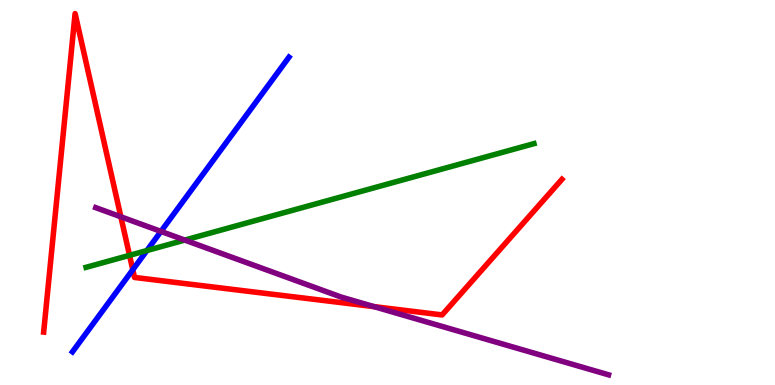[{'lines': ['blue', 'red'], 'intersections': [{'x': 1.71, 'y': 2.99}]}, {'lines': ['green', 'red'], 'intersections': [{'x': 1.67, 'y': 3.37}]}, {'lines': ['purple', 'red'], 'intersections': [{'x': 1.56, 'y': 4.37}, {'x': 4.83, 'y': 2.04}]}, {'lines': ['blue', 'green'], 'intersections': [{'x': 1.9, 'y': 3.49}]}, {'lines': ['blue', 'purple'], 'intersections': [{'x': 2.08, 'y': 3.99}]}, {'lines': ['green', 'purple'], 'intersections': [{'x': 2.38, 'y': 3.76}]}]